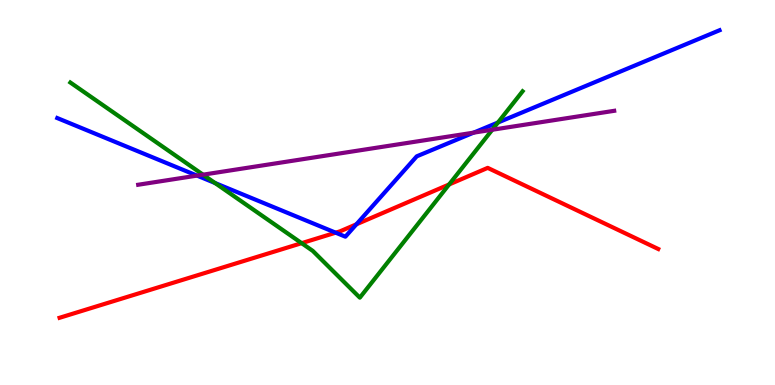[{'lines': ['blue', 'red'], 'intersections': [{'x': 4.33, 'y': 3.96}, {'x': 4.6, 'y': 4.17}]}, {'lines': ['green', 'red'], 'intersections': [{'x': 3.89, 'y': 3.68}, {'x': 5.8, 'y': 5.21}]}, {'lines': ['purple', 'red'], 'intersections': []}, {'lines': ['blue', 'green'], 'intersections': [{'x': 2.77, 'y': 5.25}, {'x': 6.43, 'y': 6.82}]}, {'lines': ['blue', 'purple'], 'intersections': [{'x': 2.54, 'y': 5.44}, {'x': 6.11, 'y': 6.55}]}, {'lines': ['green', 'purple'], 'intersections': [{'x': 2.62, 'y': 5.46}, {'x': 6.35, 'y': 6.63}]}]